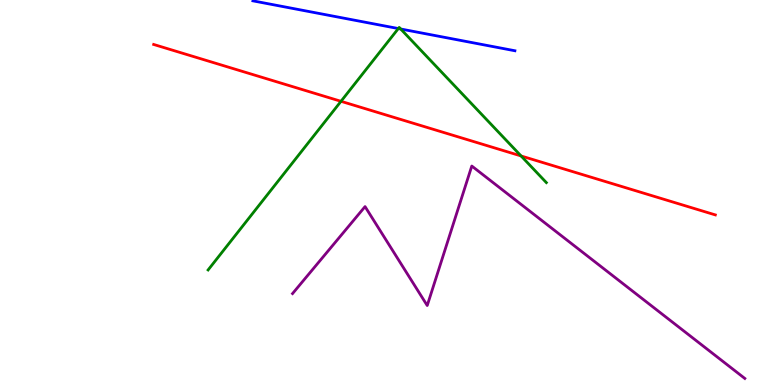[{'lines': ['blue', 'red'], 'intersections': []}, {'lines': ['green', 'red'], 'intersections': [{'x': 4.4, 'y': 7.37}, {'x': 6.72, 'y': 5.95}]}, {'lines': ['purple', 'red'], 'intersections': []}, {'lines': ['blue', 'green'], 'intersections': [{'x': 5.14, 'y': 9.26}, {'x': 5.17, 'y': 9.25}]}, {'lines': ['blue', 'purple'], 'intersections': []}, {'lines': ['green', 'purple'], 'intersections': []}]